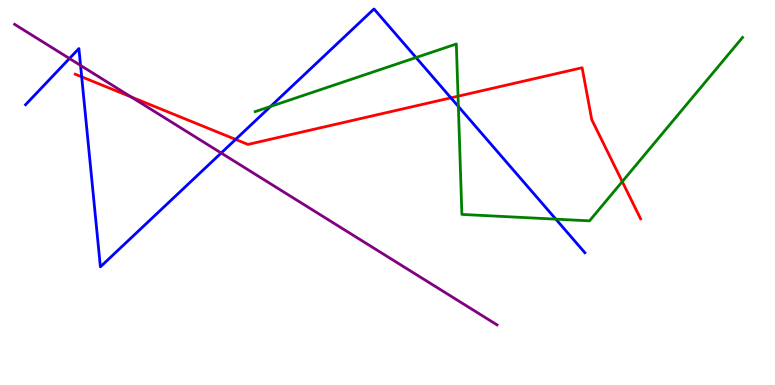[{'lines': ['blue', 'red'], 'intersections': [{'x': 1.05, 'y': 8.0}, {'x': 3.04, 'y': 6.38}, {'x': 5.82, 'y': 7.46}]}, {'lines': ['green', 'red'], 'intersections': [{'x': 5.91, 'y': 7.5}, {'x': 8.03, 'y': 5.28}]}, {'lines': ['purple', 'red'], 'intersections': [{'x': 1.69, 'y': 7.48}]}, {'lines': ['blue', 'green'], 'intersections': [{'x': 3.49, 'y': 7.24}, {'x': 5.37, 'y': 8.51}, {'x': 5.91, 'y': 7.23}, {'x': 7.17, 'y': 4.31}]}, {'lines': ['blue', 'purple'], 'intersections': [{'x': 0.896, 'y': 8.48}, {'x': 1.04, 'y': 8.3}, {'x': 2.85, 'y': 6.03}]}, {'lines': ['green', 'purple'], 'intersections': []}]